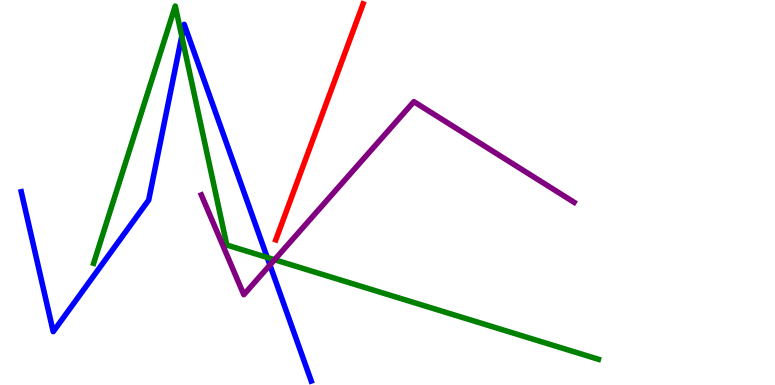[{'lines': ['blue', 'red'], 'intersections': []}, {'lines': ['green', 'red'], 'intersections': []}, {'lines': ['purple', 'red'], 'intersections': []}, {'lines': ['blue', 'green'], 'intersections': [{'x': 2.35, 'y': 9.06}, {'x': 3.45, 'y': 3.31}]}, {'lines': ['blue', 'purple'], 'intersections': [{'x': 3.48, 'y': 3.12}]}, {'lines': ['green', 'purple'], 'intersections': [{'x': 3.54, 'y': 3.25}]}]